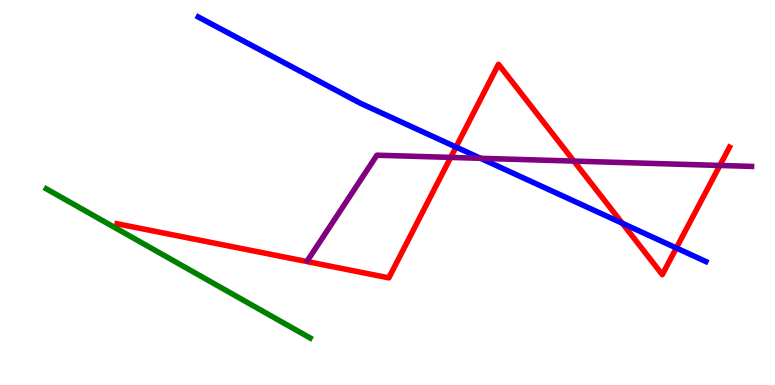[{'lines': ['blue', 'red'], 'intersections': [{'x': 5.88, 'y': 6.18}, {'x': 8.03, 'y': 4.2}, {'x': 8.73, 'y': 3.56}]}, {'lines': ['green', 'red'], 'intersections': []}, {'lines': ['purple', 'red'], 'intersections': [{'x': 5.82, 'y': 5.91}, {'x': 7.4, 'y': 5.82}, {'x': 9.29, 'y': 5.7}]}, {'lines': ['blue', 'green'], 'intersections': []}, {'lines': ['blue', 'purple'], 'intersections': [{'x': 6.2, 'y': 5.89}]}, {'lines': ['green', 'purple'], 'intersections': []}]